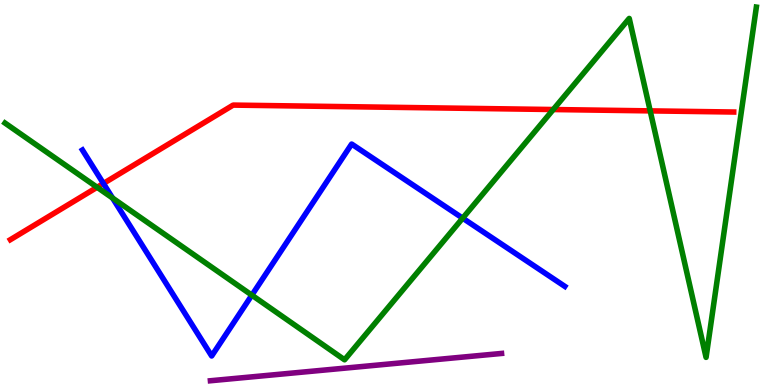[{'lines': ['blue', 'red'], 'intersections': [{'x': 1.33, 'y': 5.23}]}, {'lines': ['green', 'red'], 'intersections': [{'x': 1.25, 'y': 5.14}, {'x': 7.14, 'y': 7.16}, {'x': 8.39, 'y': 7.12}]}, {'lines': ['purple', 'red'], 'intersections': []}, {'lines': ['blue', 'green'], 'intersections': [{'x': 1.45, 'y': 4.86}, {'x': 3.25, 'y': 2.33}, {'x': 5.97, 'y': 4.33}]}, {'lines': ['blue', 'purple'], 'intersections': []}, {'lines': ['green', 'purple'], 'intersections': []}]